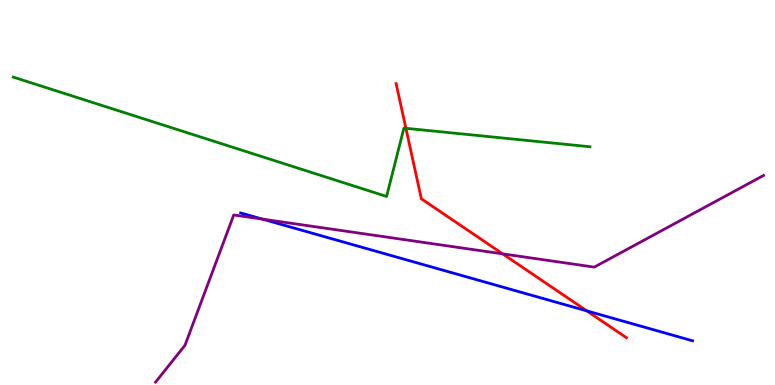[{'lines': ['blue', 'red'], 'intersections': [{'x': 7.57, 'y': 1.92}]}, {'lines': ['green', 'red'], 'intersections': [{'x': 5.24, 'y': 6.67}]}, {'lines': ['purple', 'red'], 'intersections': [{'x': 6.49, 'y': 3.41}]}, {'lines': ['blue', 'green'], 'intersections': []}, {'lines': ['blue', 'purple'], 'intersections': [{'x': 3.39, 'y': 4.31}]}, {'lines': ['green', 'purple'], 'intersections': []}]